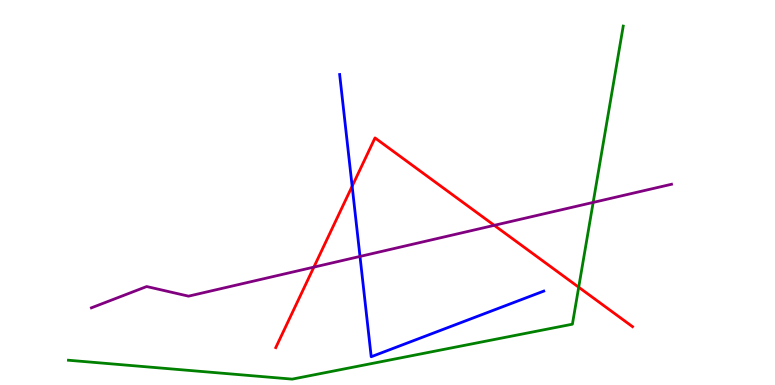[{'lines': ['blue', 'red'], 'intersections': [{'x': 4.54, 'y': 5.16}]}, {'lines': ['green', 'red'], 'intersections': [{'x': 7.47, 'y': 2.54}]}, {'lines': ['purple', 'red'], 'intersections': [{'x': 4.05, 'y': 3.06}, {'x': 6.38, 'y': 4.15}]}, {'lines': ['blue', 'green'], 'intersections': []}, {'lines': ['blue', 'purple'], 'intersections': [{'x': 4.65, 'y': 3.34}]}, {'lines': ['green', 'purple'], 'intersections': [{'x': 7.65, 'y': 4.74}]}]